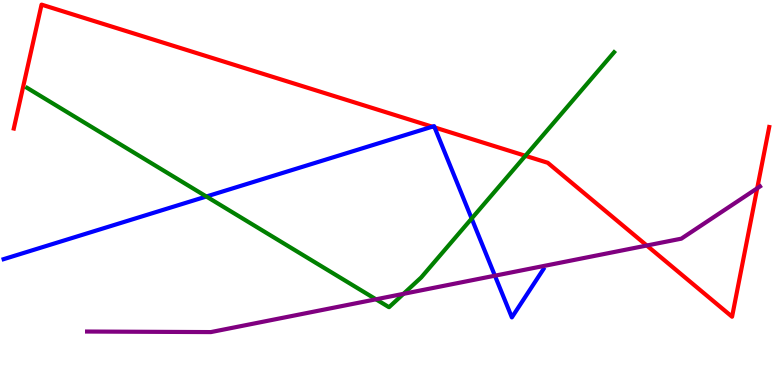[{'lines': ['blue', 'red'], 'intersections': [{'x': 5.58, 'y': 6.71}, {'x': 5.61, 'y': 6.69}]}, {'lines': ['green', 'red'], 'intersections': [{'x': 6.78, 'y': 5.95}]}, {'lines': ['purple', 'red'], 'intersections': [{'x': 8.35, 'y': 3.62}, {'x': 9.77, 'y': 5.11}]}, {'lines': ['blue', 'green'], 'intersections': [{'x': 2.66, 'y': 4.9}, {'x': 6.09, 'y': 4.32}]}, {'lines': ['blue', 'purple'], 'intersections': [{'x': 6.39, 'y': 2.84}]}, {'lines': ['green', 'purple'], 'intersections': [{'x': 4.85, 'y': 2.23}, {'x': 5.21, 'y': 2.37}]}]